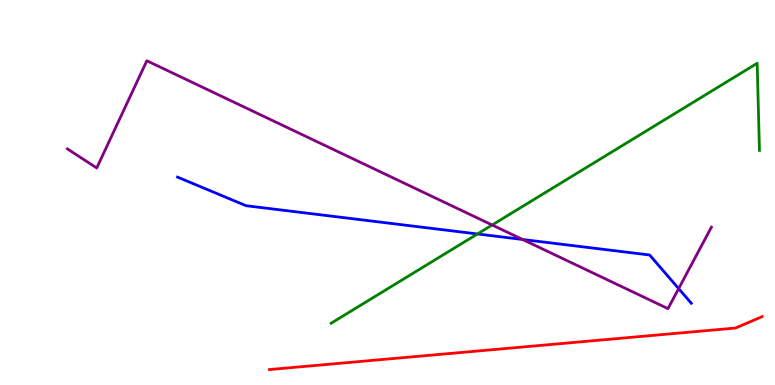[{'lines': ['blue', 'red'], 'intersections': []}, {'lines': ['green', 'red'], 'intersections': []}, {'lines': ['purple', 'red'], 'intersections': []}, {'lines': ['blue', 'green'], 'intersections': [{'x': 6.16, 'y': 3.92}]}, {'lines': ['blue', 'purple'], 'intersections': [{'x': 6.74, 'y': 3.78}, {'x': 8.76, 'y': 2.5}]}, {'lines': ['green', 'purple'], 'intersections': [{'x': 6.35, 'y': 4.16}]}]